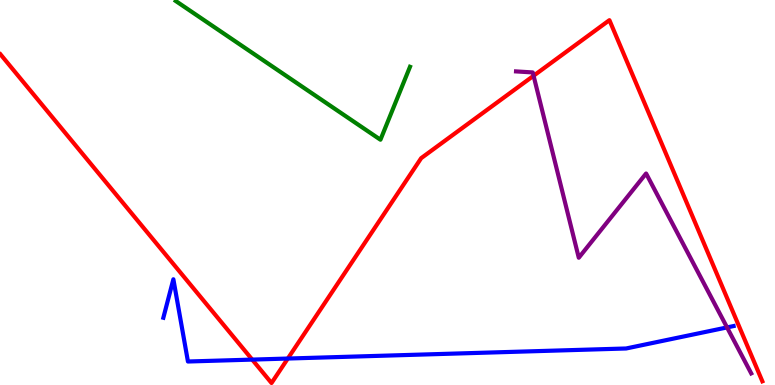[{'lines': ['blue', 'red'], 'intersections': [{'x': 3.25, 'y': 0.66}, {'x': 3.71, 'y': 0.687}]}, {'lines': ['green', 'red'], 'intersections': []}, {'lines': ['purple', 'red'], 'intersections': [{'x': 6.88, 'y': 8.03}]}, {'lines': ['blue', 'green'], 'intersections': []}, {'lines': ['blue', 'purple'], 'intersections': [{'x': 9.38, 'y': 1.5}]}, {'lines': ['green', 'purple'], 'intersections': []}]